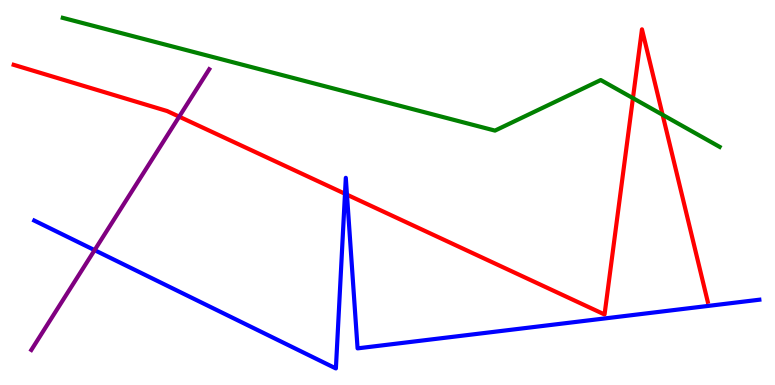[{'lines': ['blue', 'red'], 'intersections': [{'x': 4.45, 'y': 4.97}, {'x': 4.48, 'y': 4.94}]}, {'lines': ['green', 'red'], 'intersections': [{'x': 8.17, 'y': 7.45}, {'x': 8.55, 'y': 7.02}]}, {'lines': ['purple', 'red'], 'intersections': [{'x': 2.31, 'y': 6.97}]}, {'lines': ['blue', 'green'], 'intersections': []}, {'lines': ['blue', 'purple'], 'intersections': [{'x': 1.22, 'y': 3.5}]}, {'lines': ['green', 'purple'], 'intersections': []}]